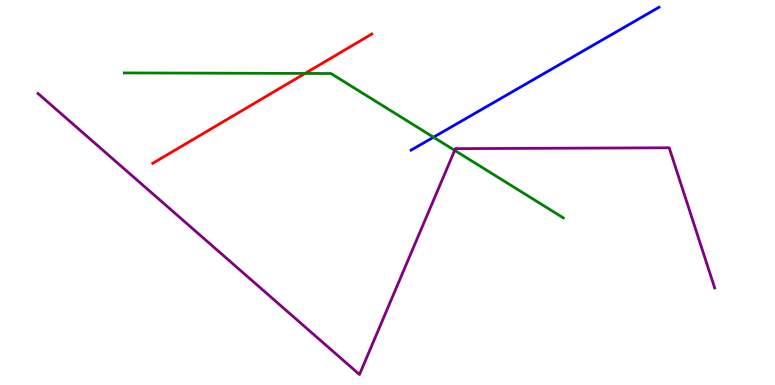[{'lines': ['blue', 'red'], 'intersections': []}, {'lines': ['green', 'red'], 'intersections': [{'x': 3.94, 'y': 8.09}]}, {'lines': ['purple', 'red'], 'intersections': []}, {'lines': ['blue', 'green'], 'intersections': [{'x': 5.59, 'y': 6.44}]}, {'lines': ['blue', 'purple'], 'intersections': []}, {'lines': ['green', 'purple'], 'intersections': [{'x': 5.87, 'y': 6.09}]}]